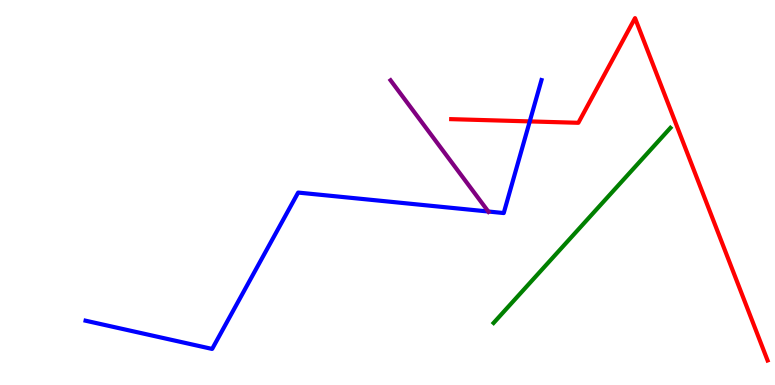[{'lines': ['blue', 'red'], 'intersections': [{'x': 6.84, 'y': 6.85}]}, {'lines': ['green', 'red'], 'intersections': []}, {'lines': ['purple', 'red'], 'intersections': []}, {'lines': ['blue', 'green'], 'intersections': []}, {'lines': ['blue', 'purple'], 'intersections': [{'x': 6.3, 'y': 4.51}]}, {'lines': ['green', 'purple'], 'intersections': []}]